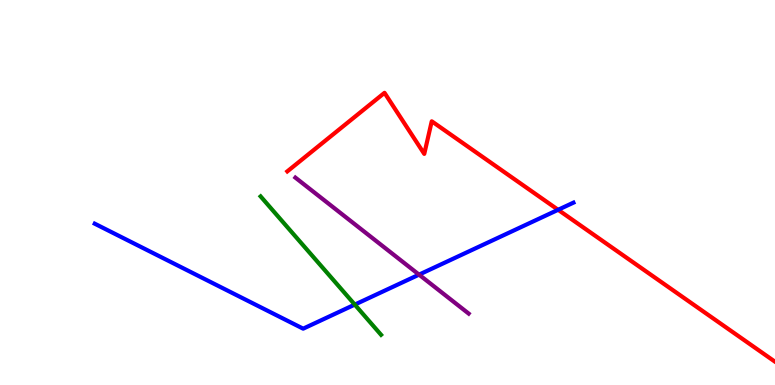[{'lines': ['blue', 'red'], 'intersections': [{'x': 7.2, 'y': 4.55}]}, {'lines': ['green', 'red'], 'intersections': []}, {'lines': ['purple', 'red'], 'intersections': []}, {'lines': ['blue', 'green'], 'intersections': [{'x': 4.58, 'y': 2.09}]}, {'lines': ['blue', 'purple'], 'intersections': [{'x': 5.41, 'y': 2.87}]}, {'lines': ['green', 'purple'], 'intersections': []}]